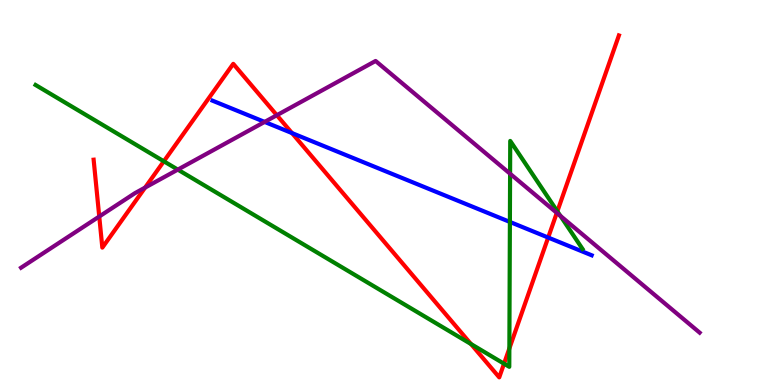[{'lines': ['blue', 'red'], 'intersections': [{'x': 3.77, 'y': 6.54}, {'x': 7.07, 'y': 3.83}]}, {'lines': ['green', 'red'], 'intersections': [{'x': 2.11, 'y': 5.81}, {'x': 6.08, 'y': 1.06}, {'x': 6.5, 'y': 0.553}, {'x': 6.57, 'y': 0.949}, {'x': 7.19, 'y': 4.51}]}, {'lines': ['purple', 'red'], 'intersections': [{'x': 1.28, 'y': 4.38}, {'x': 1.87, 'y': 5.13}, {'x': 3.57, 'y': 7.01}, {'x': 7.18, 'y': 4.47}]}, {'lines': ['blue', 'green'], 'intersections': [{'x': 6.58, 'y': 4.24}]}, {'lines': ['blue', 'purple'], 'intersections': [{'x': 3.41, 'y': 6.83}]}, {'lines': ['green', 'purple'], 'intersections': [{'x': 2.29, 'y': 5.59}, {'x': 6.58, 'y': 5.49}, {'x': 7.23, 'y': 4.39}]}]